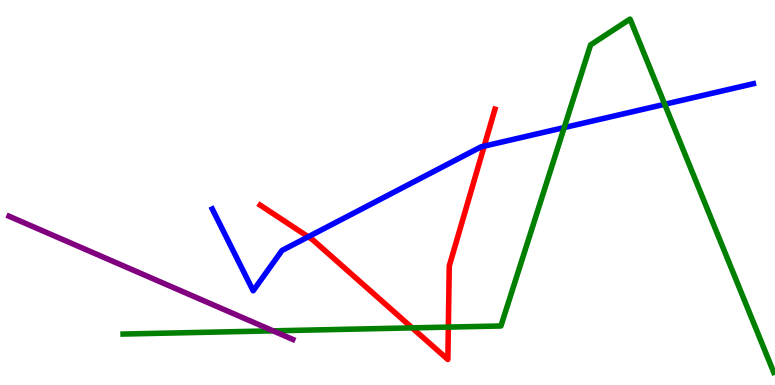[{'lines': ['blue', 'red'], 'intersections': [{'x': 3.98, 'y': 3.85}, {'x': 6.25, 'y': 6.2}]}, {'lines': ['green', 'red'], 'intersections': [{'x': 5.32, 'y': 1.48}, {'x': 5.79, 'y': 1.5}]}, {'lines': ['purple', 'red'], 'intersections': []}, {'lines': ['blue', 'green'], 'intersections': [{'x': 7.28, 'y': 6.69}, {'x': 8.58, 'y': 7.29}]}, {'lines': ['blue', 'purple'], 'intersections': []}, {'lines': ['green', 'purple'], 'intersections': [{'x': 3.52, 'y': 1.41}]}]